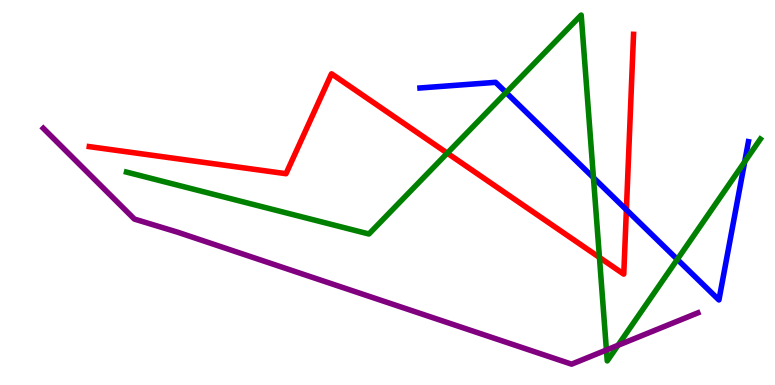[{'lines': ['blue', 'red'], 'intersections': [{'x': 8.08, 'y': 4.55}]}, {'lines': ['green', 'red'], 'intersections': [{'x': 5.77, 'y': 6.02}, {'x': 7.73, 'y': 3.31}]}, {'lines': ['purple', 'red'], 'intersections': []}, {'lines': ['blue', 'green'], 'intersections': [{'x': 6.53, 'y': 7.6}, {'x': 7.66, 'y': 5.39}, {'x': 8.74, 'y': 3.26}, {'x': 9.61, 'y': 5.8}]}, {'lines': ['blue', 'purple'], 'intersections': []}, {'lines': ['green', 'purple'], 'intersections': [{'x': 7.82, 'y': 0.909}, {'x': 7.97, 'y': 1.03}]}]